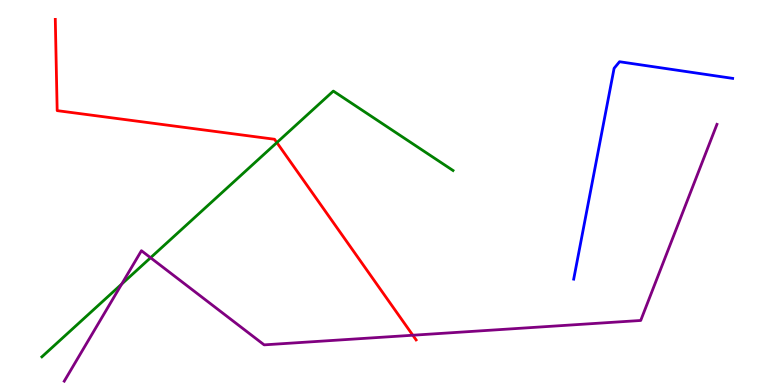[{'lines': ['blue', 'red'], 'intersections': []}, {'lines': ['green', 'red'], 'intersections': [{'x': 3.57, 'y': 6.3}]}, {'lines': ['purple', 'red'], 'intersections': [{'x': 5.33, 'y': 1.29}]}, {'lines': ['blue', 'green'], 'intersections': []}, {'lines': ['blue', 'purple'], 'intersections': []}, {'lines': ['green', 'purple'], 'intersections': [{'x': 1.57, 'y': 2.62}, {'x': 1.94, 'y': 3.31}]}]